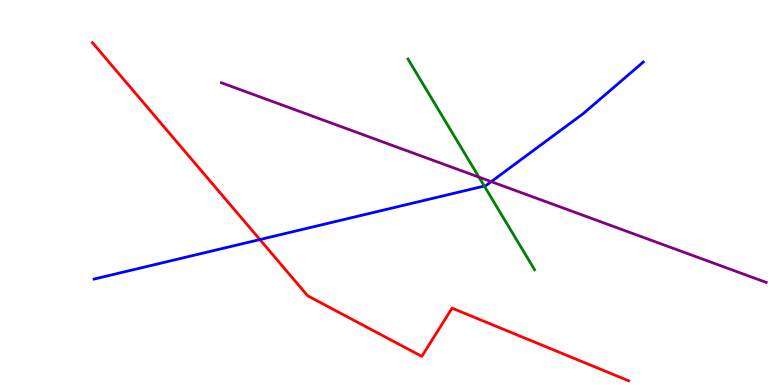[{'lines': ['blue', 'red'], 'intersections': [{'x': 3.35, 'y': 3.78}]}, {'lines': ['green', 'red'], 'intersections': []}, {'lines': ['purple', 'red'], 'intersections': []}, {'lines': ['blue', 'green'], 'intersections': [{'x': 6.25, 'y': 5.17}]}, {'lines': ['blue', 'purple'], 'intersections': [{'x': 6.34, 'y': 5.28}]}, {'lines': ['green', 'purple'], 'intersections': [{'x': 6.18, 'y': 5.4}]}]